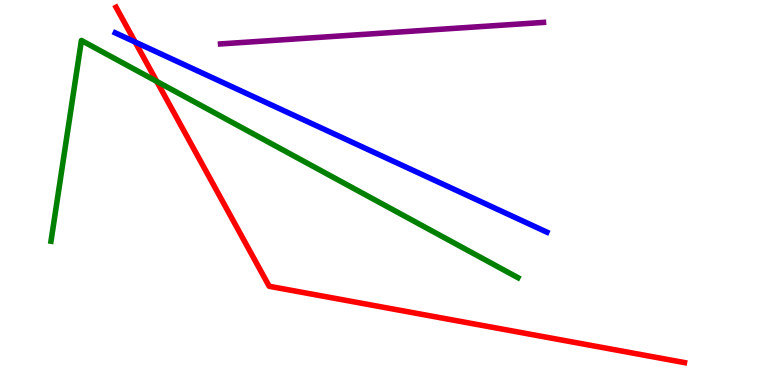[{'lines': ['blue', 'red'], 'intersections': [{'x': 1.74, 'y': 8.91}]}, {'lines': ['green', 'red'], 'intersections': [{'x': 2.02, 'y': 7.89}]}, {'lines': ['purple', 'red'], 'intersections': []}, {'lines': ['blue', 'green'], 'intersections': []}, {'lines': ['blue', 'purple'], 'intersections': []}, {'lines': ['green', 'purple'], 'intersections': []}]